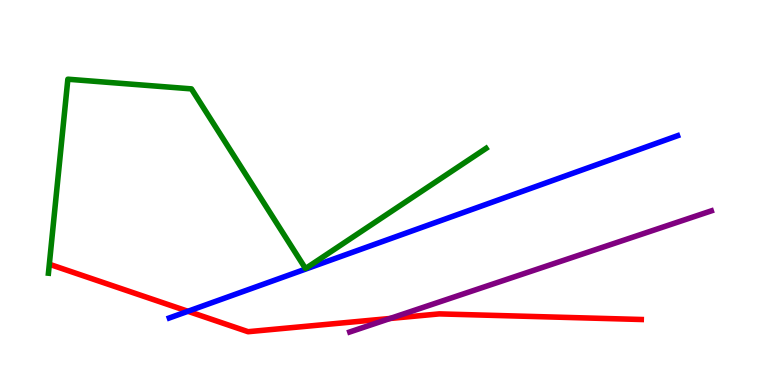[{'lines': ['blue', 'red'], 'intersections': [{'x': 2.42, 'y': 1.91}]}, {'lines': ['green', 'red'], 'intersections': []}, {'lines': ['purple', 'red'], 'intersections': [{'x': 5.03, 'y': 1.73}]}, {'lines': ['blue', 'green'], 'intersections': []}, {'lines': ['blue', 'purple'], 'intersections': []}, {'lines': ['green', 'purple'], 'intersections': []}]